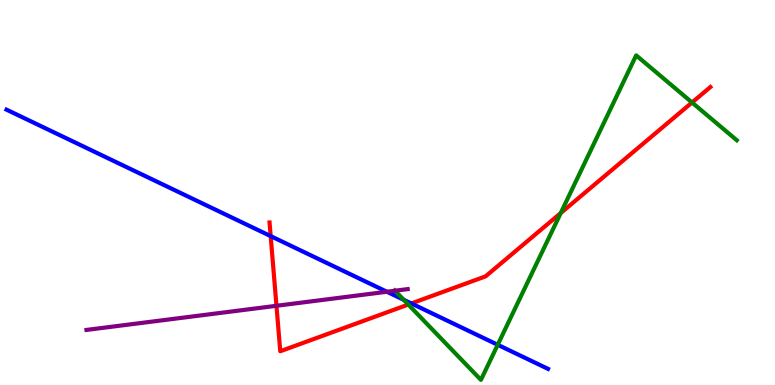[{'lines': ['blue', 'red'], 'intersections': [{'x': 3.49, 'y': 3.87}, {'x': 5.31, 'y': 2.12}]}, {'lines': ['green', 'red'], 'intersections': [{'x': 5.27, 'y': 2.09}, {'x': 7.24, 'y': 4.47}, {'x': 8.93, 'y': 7.34}]}, {'lines': ['purple', 'red'], 'intersections': [{'x': 3.57, 'y': 2.06}]}, {'lines': ['blue', 'green'], 'intersections': [{'x': 5.21, 'y': 2.21}, {'x': 6.42, 'y': 1.04}]}, {'lines': ['blue', 'purple'], 'intersections': [{'x': 4.99, 'y': 2.42}]}, {'lines': ['green', 'purple'], 'intersections': [{'x': 5.1, 'y': 2.45}]}]